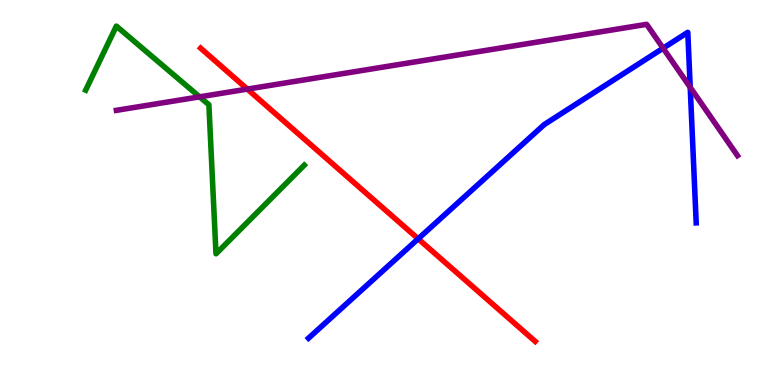[{'lines': ['blue', 'red'], 'intersections': [{'x': 5.4, 'y': 3.8}]}, {'lines': ['green', 'red'], 'intersections': []}, {'lines': ['purple', 'red'], 'intersections': [{'x': 3.19, 'y': 7.69}]}, {'lines': ['blue', 'green'], 'intersections': []}, {'lines': ['blue', 'purple'], 'intersections': [{'x': 8.56, 'y': 8.75}, {'x': 8.91, 'y': 7.73}]}, {'lines': ['green', 'purple'], 'intersections': [{'x': 2.58, 'y': 7.48}]}]